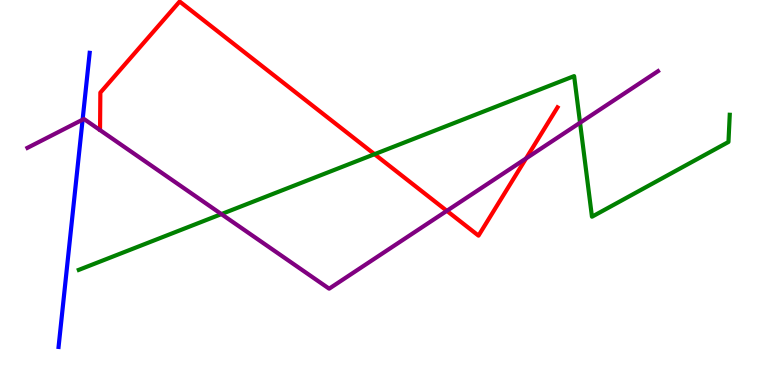[{'lines': ['blue', 'red'], 'intersections': []}, {'lines': ['green', 'red'], 'intersections': [{'x': 4.83, 'y': 6.0}]}, {'lines': ['purple', 'red'], 'intersections': [{'x': 5.77, 'y': 4.52}, {'x': 6.79, 'y': 5.88}]}, {'lines': ['blue', 'green'], 'intersections': []}, {'lines': ['blue', 'purple'], 'intersections': [{'x': 1.07, 'y': 6.89}]}, {'lines': ['green', 'purple'], 'intersections': [{'x': 2.86, 'y': 4.44}, {'x': 7.48, 'y': 6.81}]}]